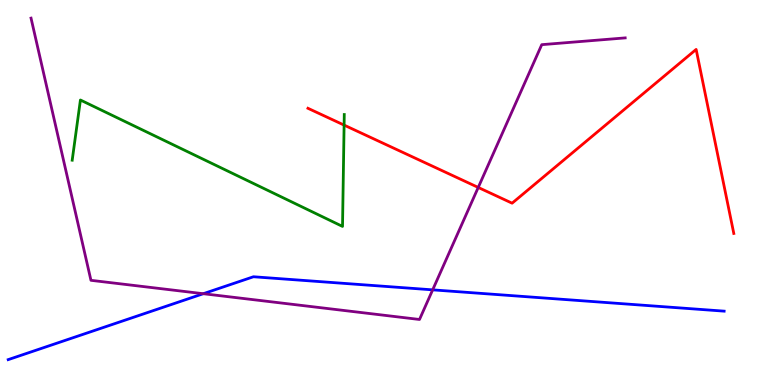[{'lines': ['blue', 'red'], 'intersections': []}, {'lines': ['green', 'red'], 'intersections': [{'x': 4.44, 'y': 6.75}]}, {'lines': ['purple', 'red'], 'intersections': [{'x': 6.17, 'y': 5.13}]}, {'lines': ['blue', 'green'], 'intersections': []}, {'lines': ['blue', 'purple'], 'intersections': [{'x': 2.62, 'y': 2.37}, {'x': 5.58, 'y': 2.47}]}, {'lines': ['green', 'purple'], 'intersections': []}]